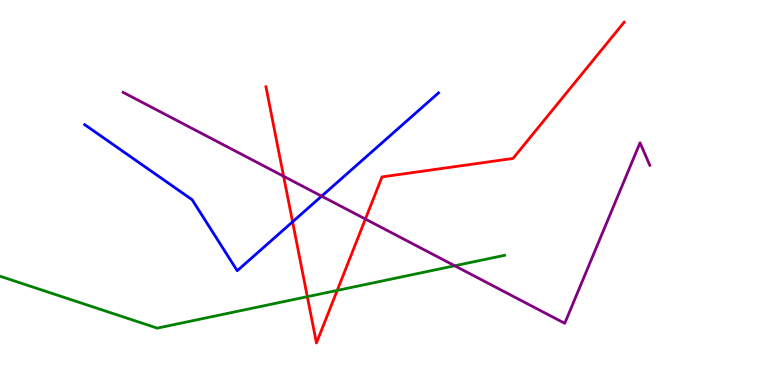[{'lines': ['blue', 'red'], 'intersections': [{'x': 3.78, 'y': 4.24}]}, {'lines': ['green', 'red'], 'intersections': [{'x': 3.97, 'y': 2.29}, {'x': 4.35, 'y': 2.46}]}, {'lines': ['purple', 'red'], 'intersections': [{'x': 3.66, 'y': 5.42}, {'x': 4.71, 'y': 4.31}]}, {'lines': ['blue', 'green'], 'intersections': []}, {'lines': ['blue', 'purple'], 'intersections': [{'x': 4.15, 'y': 4.9}]}, {'lines': ['green', 'purple'], 'intersections': [{'x': 5.87, 'y': 3.1}]}]